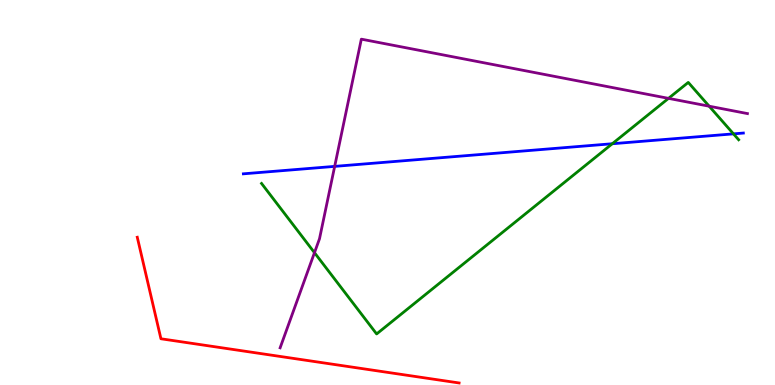[{'lines': ['blue', 'red'], 'intersections': []}, {'lines': ['green', 'red'], 'intersections': []}, {'lines': ['purple', 'red'], 'intersections': []}, {'lines': ['blue', 'green'], 'intersections': [{'x': 7.9, 'y': 6.27}, {'x': 9.46, 'y': 6.52}]}, {'lines': ['blue', 'purple'], 'intersections': [{'x': 4.32, 'y': 5.68}]}, {'lines': ['green', 'purple'], 'intersections': [{'x': 4.06, 'y': 3.44}, {'x': 8.63, 'y': 7.45}, {'x': 9.15, 'y': 7.24}]}]